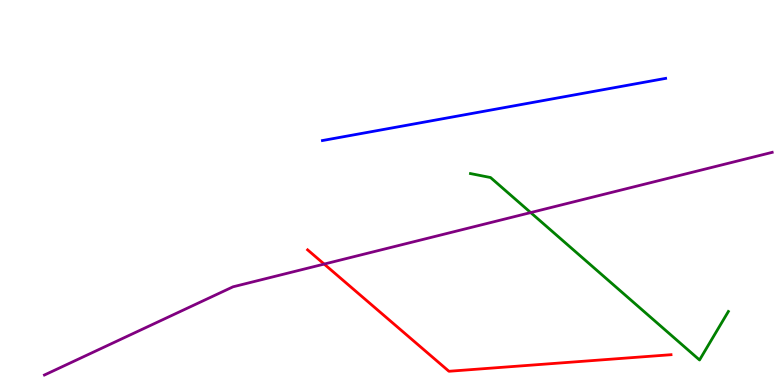[{'lines': ['blue', 'red'], 'intersections': []}, {'lines': ['green', 'red'], 'intersections': []}, {'lines': ['purple', 'red'], 'intersections': [{'x': 4.18, 'y': 3.14}]}, {'lines': ['blue', 'green'], 'intersections': []}, {'lines': ['blue', 'purple'], 'intersections': []}, {'lines': ['green', 'purple'], 'intersections': [{'x': 6.85, 'y': 4.48}]}]